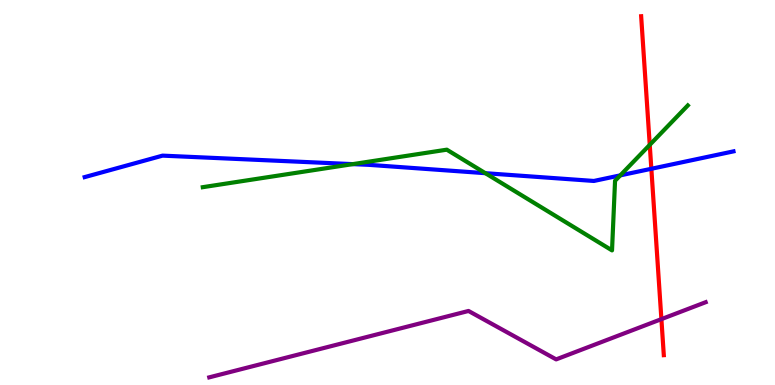[{'lines': ['blue', 'red'], 'intersections': [{'x': 8.4, 'y': 5.62}]}, {'lines': ['green', 'red'], 'intersections': [{'x': 8.38, 'y': 6.24}]}, {'lines': ['purple', 'red'], 'intersections': [{'x': 8.53, 'y': 1.71}]}, {'lines': ['blue', 'green'], 'intersections': [{'x': 4.55, 'y': 5.74}, {'x': 6.26, 'y': 5.5}, {'x': 8.0, 'y': 5.45}]}, {'lines': ['blue', 'purple'], 'intersections': []}, {'lines': ['green', 'purple'], 'intersections': []}]